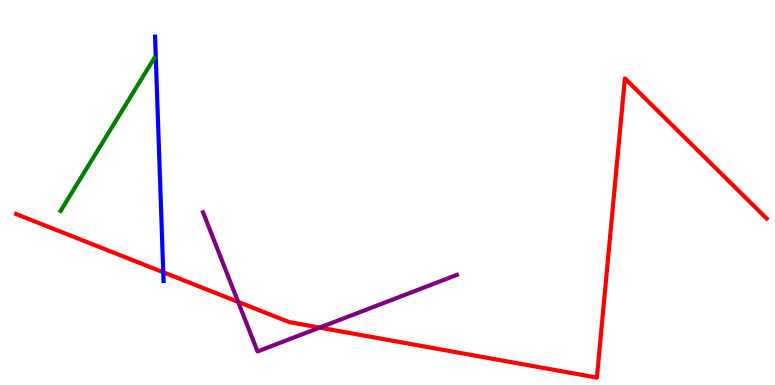[{'lines': ['blue', 'red'], 'intersections': [{'x': 2.11, 'y': 2.93}]}, {'lines': ['green', 'red'], 'intersections': []}, {'lines': ['purple', 'red'], 'intersections': [{'x': 3.07, 'y': 2.16}, {'x': 4.12, 'y': 1.49}]}, {'lines': ['blue', 'green'], 'intersections': []}, {'lines': ['blue', 'purple'], 'intersections': []}, {'lines': ['green', 'purple'], 'intersections': []}]